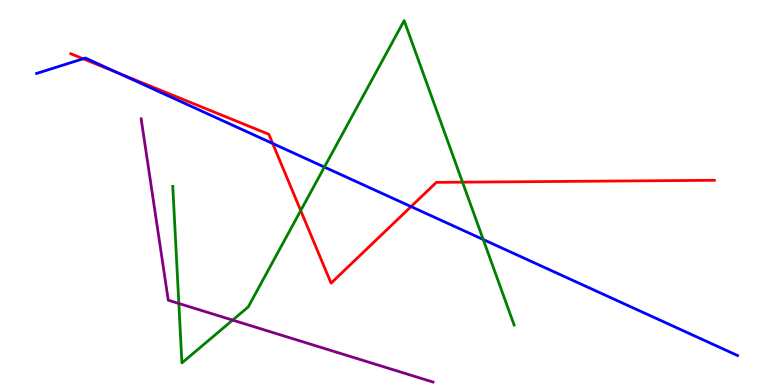[{'lines': ['blue', 'red'], 'intersections': [{'x': 1.07, 'y': 8.47}, {'x': 1.53, 'y': 8.1}, {'x': 3.52, 'y': 6.27}, {'x': 5.3, 'y': 4.63}]}, {'lines': ['green', 'red'], 'intersections': [{'x': 3.88, 'y': 4.53}, {'x': 5.97, 'y': 5.27}]}, {'lines': ['purple', 'red'], 'intersections': []}, {'lines': ['blue', 'green'], 'intersections': [{'x': 4.19, 'y': 5.66}, {'x': 6.24, 'y': 3.78}]}, {'lines': ['blue', 'purple'], 'intersections': []}, {'lines': ['green', 'purple'], 'intersections': [{'x': 2.31, 'y': 2.12}, {'x': 3.0, 'y': 1.69}]}]